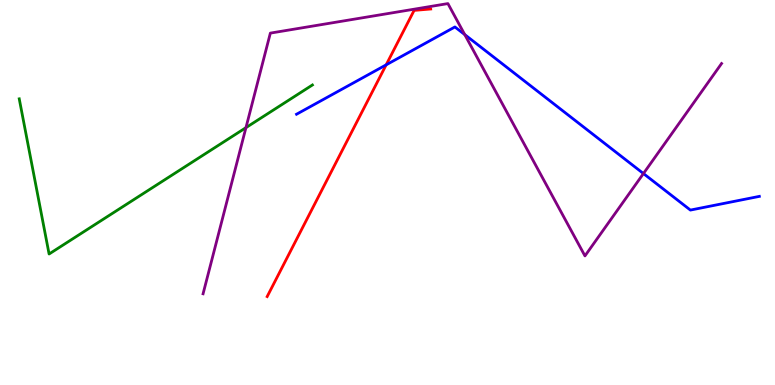[{'lines': ['blue', 'red'], 'intersections': [{'x': 4.98, 'y': 8.32}]}, {'lines': ['green', 'red'], 'intersections': []}, {'lines': ['purple', 'red'], 'intersections': []}, {'lines': ['blue', 'green'], 'intersections': []}, {'lines': ['blue', 'purple'], 'intersections': [{'x': 6.0, 'y': 9.1}, {'x': 8.3, 'y': 5.49}]}, {'lines': ['green', 'purple'], 'intersections': [{'x': 3.17, 'y': 6.68}]}]